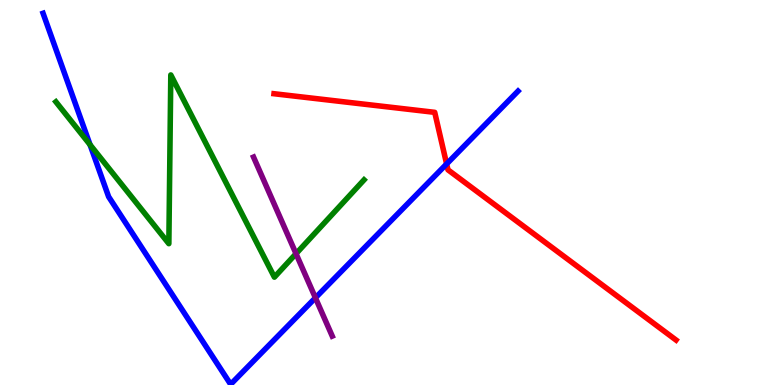[{'lines': ['blue', 'red'], 'intersections': [{'x': 5.76, 'y': 5.74}]}, {'lines': ['green', 'red'], 'intersections': []}, {'lines': ['purple', 'red'], 'intersections': []}, {'lines': ['blue', 'green'], 'intersections': [{'x': 1.16, 'y': 6.24}]}, {'lines': ['blue', 'purple'], 'intersections': [{'x': 4.07, 'y': 2.26}]}, {'lines': ['green', 'purple'], 'intersections': [{'x': 3.82, 'y': 3.41}]}]